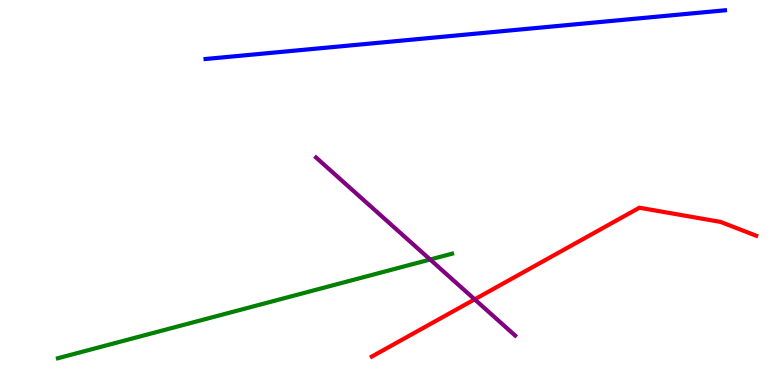[{'lines': ['blue', 'red'], 'intersections': []}, {'lines': ['green', 'red'], 'intersections': []}, {'lines': ['purple', 'red'], 'intersections': [{'x': 6.12, 'y': 2.22}]}, {'lines': ['blue', 'green'], 'intersections': []}, {'lines': ['blue', 'purple'], 'intersections': []}, {'lines': ['green', 'purple'], 'intersections': [{'x': 5.55, 'y': 3.26}]}]